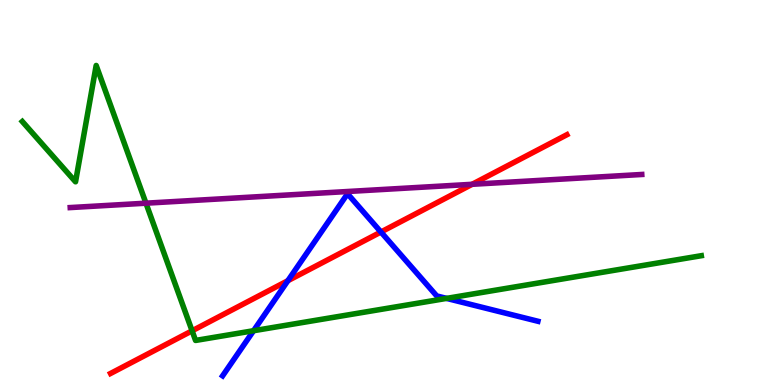[{'lines': ['blue', 'red'], 'intersections': [{'x': 3.71, 'y': 2.71}, {'x': 4.92, 'y': 3.97}]}, {'lines': ['green', 'red'], 'intersections': [{'x': 2.48, 'y': 1.41}]}, {'lines': ['purple', 'red'], 'intersections': [{'x': 6.09, 'y': 5.21}]}, {'lines': ['blue', 'green'], 'intersections': [{'x': 3.27, 'y': 1.41}, {'x': 5.76, 'y': 2.25}]}, {'lines': ['blue', 'purple'], 'intersections': []}, {'lines': ['green', 'purple'], 'intersections': [{'x': 1.88, 'y': 4.72}]}]